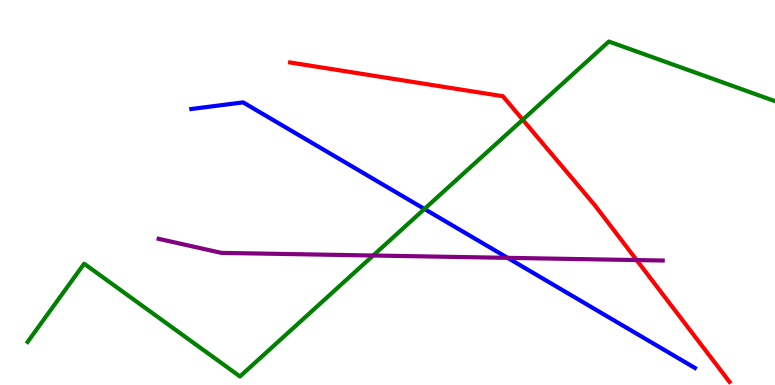[{'lines': ['blue', 'red'], 'intersections': []}, {'lines': ['green', 'red'], 'intersections': [{'x': 6.74, 'y': 6.89}]}, {'lines': ['purple', 'red'], 'intersections': [{'x': 8.21, 'y': 3.24}]}, {'lines': ['blue', 'green'], 'intersections': [{'x': 5.48, 'y': 4.57}]}, {'lines': ['blue', 'purple'], 'intersections': [{'x': 6.55, 'y': 3.3}]}, {'lines': ['green', 'purple'], 'intersections': [{'x': 4.82, 'y': 3.36}]}]